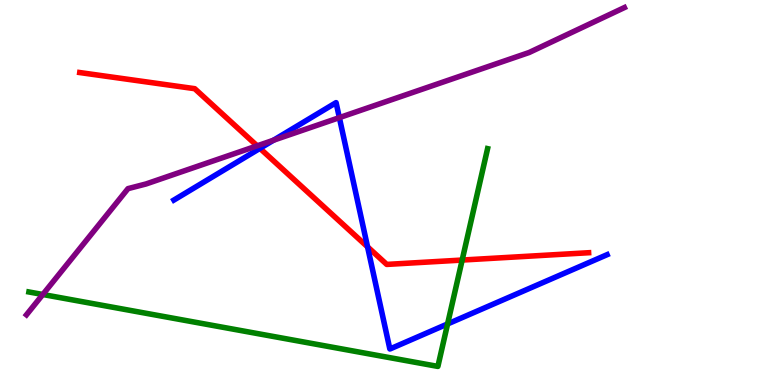[{'lines': ['blue', 'red'], 'intersections': [{'x': 3.35, 'y': 6.15}, {'x': 4.74, 'y': 3.59}]}, {'lines': ['green', 'red'], 'intersections': [{'x': 5.96, 'y': 3.25}]}, {'lines': ['purple', 'red'], 'intersections': [{'x': 3.32, 'y': 6.21}]}, {'lines': ['blue', 'green'], 'intersections': [{'x': 5.78, 'y': 1.59}]}, {'lines': ['blue', 'purple'], 'intersections': [{'x': 3.53, 'y': 6.36}, {'x': 4.38, 'y': 6.94}]}, {'lines': ['green', 'purple'], 'intersections': [{'x': 0.552, 'y': 2.35}]}]